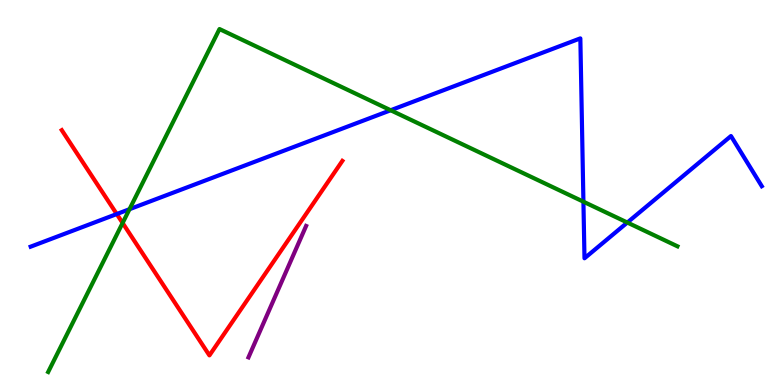[{'lines': ['blue', 'red'], 'intersections': [{'x': 1.51, 'y': 4.44}]}, {'lines': ['green', 'red'], 'intersections': [{'x': 1.58, 'y': 4.21}]}, {'lines': ['purple', 'red'], 'intersections': []}, {'lines': ['blue', 'green'], 'intersections': [{'x': 1.67, 'y': 4.57}, {'x': 5.04, 'y': 7.14}, {'x': 7.53, 'y': 4.76}, {'x': 8.09, 'y': 4.22}]}, {'lines': ['blue', 'purple'], 'intersections': []}, {'lines': ['green', 'purple'], 'intersections': []}]